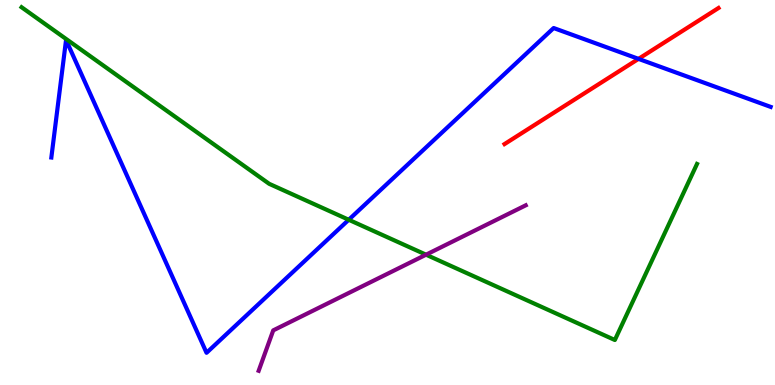[{'lines': ['blue', 'red'], 'intersections': [{'x': 8.24, 'y': 8.47}]}, {'lines': ['green', 'red'], 'intersections': []}, {'lines': ['purple', 'red'], 'intersections': []}, {'lines': ['blue', 'green'], 'intersections': [{'x': 4.5, 'y': 4.29}]}, {'lines': ['blue', 'purple'], 'intersections': []}, {'lines': ['green', 'purple'], 'intersections': [{'x': 5.5, 'y': 3.38}]}]